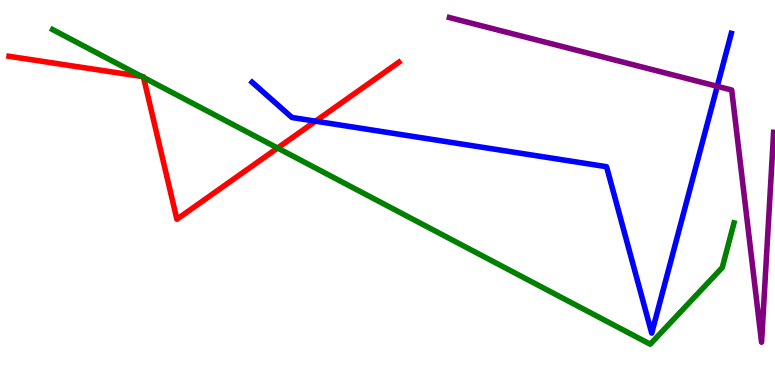[{'lines': ['blue', 'red'], 'intersections': [{'x': 4.07, 'y': 6.85}]}, {'lines': ['green', 'red'], 'intersections': [{'x': 1.83, 'y': 8.01}, {'x': 1.85, 'y': 7.99}, {'x': 3.58, 'y': 6.15}]}, {'lines': ['purple', 'red'], 'intersections': []}, {'lines': ['blue', 'green'], 'intersections': []}, {'lines': ['blue', 'purple'], 'intersections': [{'x': 9.25, 'y': 7.76}]}, {'lines': ['green', 'purple'], 'intersections': []}]